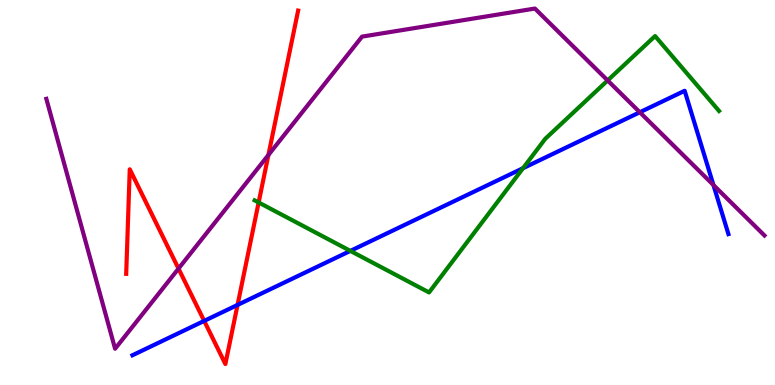[{'lines': ['blue', 'red'], 'intersections': [{'x': 2.63, 'y': 1.66}, {'x': 3.07, 'y': 2.08}]}, {'lines': ['green', 'red'], 'intersections': [{'x': 3.34, 'y': 4.74}]}, {'lines': ['purple', 'red'], 'intersections': [{'x': 2.3, 'y': 3.02}, {'x': 3.46, 'y': 5.97}]}, {'lines': ['blue', 'green'], 'intersections': [{'x': 4.52, 'y': 3.48}, {'x': 6.75, 'y': 5.63}]}, {'lines': ['blue', 'purple'], 'intersections': [{'x': 8.26, 'y': 7.08}, {'x': 9.21, 'y': 5.19}]}, {'lines': ['green', 'purple'], 'intersections': [{'x': 7.84, 'y': 7.91}]}]